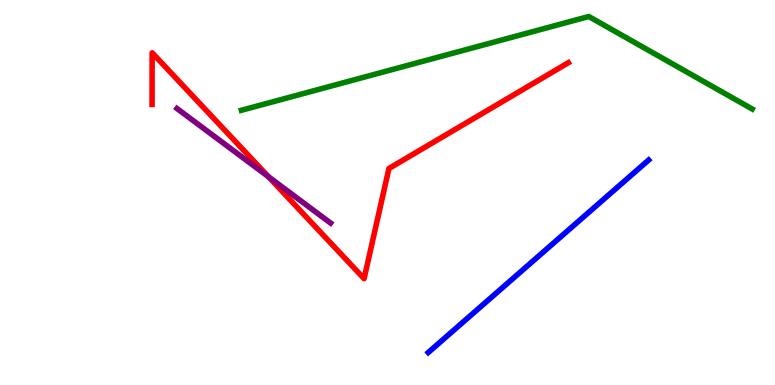[{'lines': ['blue', 'red'], 'intersections': []}, {'lines': ['green', 'red'], 'intersections': []}, {'lines': ['purple', 'red'], 'intersections': [{'x': 3.46, 'y': 5.41}]}, {'lines': ['blue', 'green'], 'intersections': []}, {'lines': ['blue', 'purple'], 'intersections': []}, {'lines': ['green', 'purple'], 'intersections': []}]